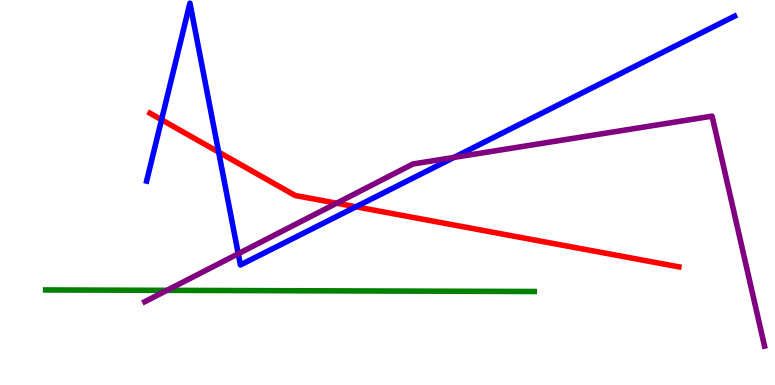[{'lines': ['blue', 'red'], 'intersections': [{'x': 2.08, 'y': 6.89}, {'x': 2.82, 'y': 6.05}, {'x': 4.59, 'y': 4.63}]}, {'lines': ['green', 'red'], 'intersections': []}, {'lines': ['purple', 'red'], 'intersections': [{'x': 4.34, 'y': 4.72}]}, {'lines': ['blue', 'green'], 'intersections': []}, {'lines': ['blue', 'purple'], 'intersections': [{'x': 3.07, 'y': 3.41}, {'x': 5.86, 'y': 5.91}]}, {'lines': ['green', 'purple'], 'intersections': [{'x': 2.15, 'y': 2.46}]}]